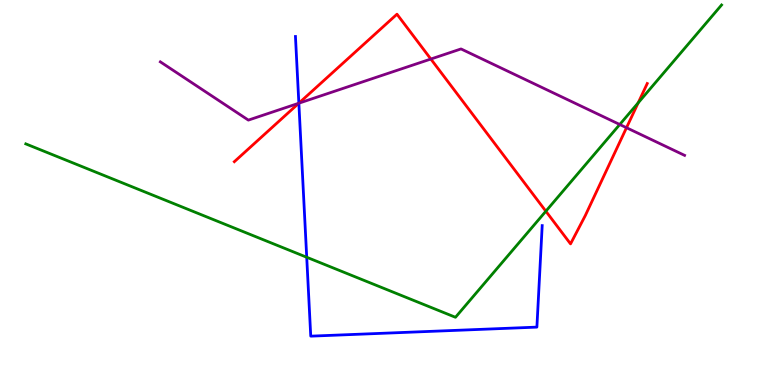[{'lines': ['blue', 'red'], 'intersections': [{'x': 3.86, 'y': 7.32}]}, {'lines': ['green', 'red'], 'intersections': [{'x': 7.04, 'y': 4.51}, {'x': 8.23, 'y': 7.33}]}, {'lines': ['purple', 'red'], 'intersections': [{'x': 3.86, 'y': 7.32}, {'x': 5.56, 'y': 8.47}, {'x': 8.08, 'y': 6.68}]}, {'lines': ['blue', 'green'], 'intersections': [{'x': 3.96, 'y': 3.32}]}, {'lines': ['blue', 'purple'], 'intersections': [{'x': 3.86, 'y': 7.32}]}, {'lines': ['green', 'purple'], 'intersections': [{'x': 8.0, 'y': 6.77}]}]